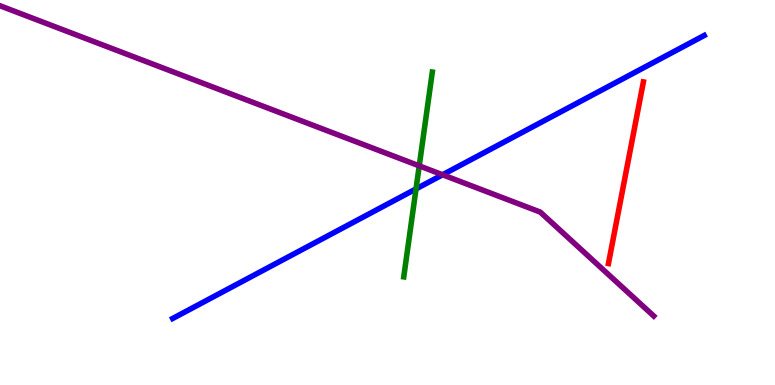[{'lines': ['blue', 'red'], 'intersections': []}, {'lines': ['green', 'red'], 'intersections': []}, {'lines': ['purple', 'red'], 'intersections': []}, {'lines': ['blue', 'green'], 'intersections': [{'x': 5.37, 'y': 5.09}]}, {'lines': ['blue', 'purple'], 'intersections': [{'x': 5.71, 'y': 5.46}]}, {'lines': ['green', 'purple'], 'intersections': [{'x': 5.41, 'y': 5.69}]}]